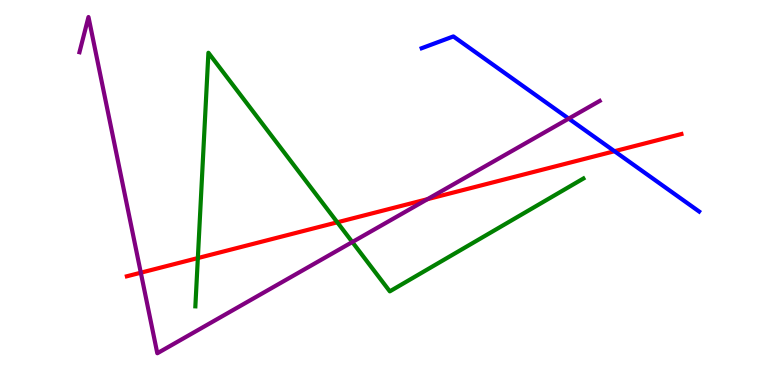[{'lines': ['blue', 'red'], 'intersections': [{'x': 7.93, 'y': 6.07}]}, {'lines': ['green', 'red'], 'intersections': [{'x': 2.55, 'y': 3.3}, {'x': 4.35, 'y': 4.23}]}, {'lines': ['purple', 'red'], 'intersections': [{'x': 1.82, 'y': 2.92}, {'x': 5.52, 'y': 4.83}]}, {'lines': ['blue', 'green'], 'intersections': []}, {'lines': ['blue', 'purple'], 'intersections': [{'x': 7.34, 'y': 6.92}]}, {'lines': ['green', 'purple'], 'intersections': [{'x': 4.55, 'y': 3.71}]}]